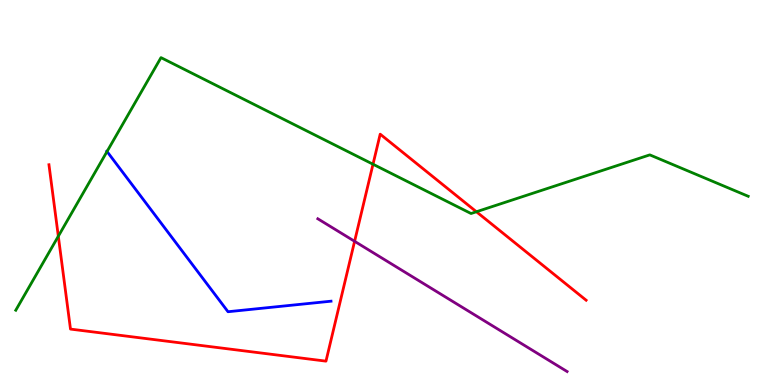[{'lines': ['blue', 'red'], 'intersections': []}, {'lines': ['green', 'red'], 'intersections': [{'x': 0.753, 'y': 3.86}, {'x': 4.81, 'y': 5.73}, {'x': 6.15, 'y': 4.5}]}, {'lines': ['purple', 'red'], 'intersections': [{'x': 4.58, 'y': 3.73}]}, {'lines': ['blue', 'green'], 'intersections': [{'x': 1.38, 'y': 6.07}]}, {'lines': ['blue', 'purple'], 'intersections': []}, {'lines': ['green', 'purple'], 'intersections': []}]